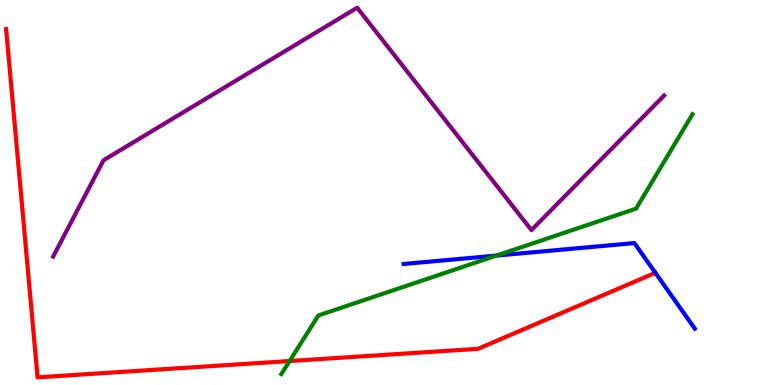[{'lines': ['blue', 'red'], 'intersections': []}, {'lines': ['green', 'red'], 'intersections': [{'x': 3.74, 'y': 0.623}]}, {'lines': ['purple', 'red'], 'intersections': []}, {'lines': ['blue', 'green'], 'intersections': [{'x': 6.41, 'y': 3.36}]}, {'lines': ['blue', 'purple'], 'intersections': []}, {'lines': ['green', 'purple'], 'intersections': []}]